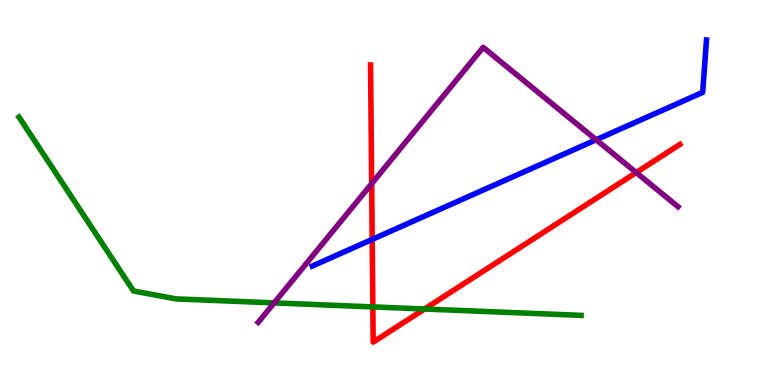[{'lines': ['blue', 'red'], 'intersections': [{'x': 4.8, 'y': 3.78}]}, {'lines': ['green', 'red'], 'intersections': [{'x': 4.81, 'y': 2.03}, {'x': 5.48, 'y': 1.97}]}, {'lines': ['purple', 'red'], 'intersections': [{'x': 4.8, 'y': 5.23}, {'x': 8.21, 'y': 5.52}]}, {'lines': ['blue', 'green'], 'intersections': []}, {'lines': ['blue', 'purple'], 'intersections': [{'x': 7.69, 'y': 6.37}]}, {'lines': ['green', 'purple'], 'intersections': [{'x': 3.54, 'y': 2.13}]}]